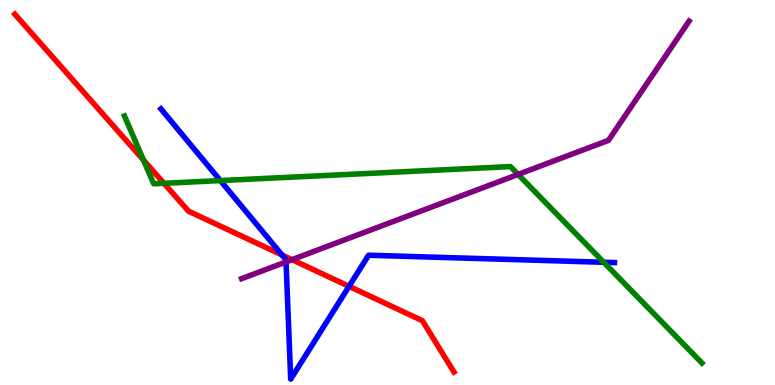[{'lines': ['blue', 'red'], 'intersections': [{'x': 3.64, 'y': 3.38}, {'x': 4.5, 'y': 2.56}]}, {'lines': ['green', 'red'], 'intersections': [{'x': 1.85, 'y': 5.84}, {'x': 2.12, 'y': 5.24}]}, {'lines': ['purple', 'red'], 'intersections': [{'x': 3.77, 'y': 3.26}]}, {'lines': ['blue', 'green'], 'intersections': [{'x': 2.84, 'y': 5.31}, {'x': 7.79, 'y': 3.19}]}, {'lines': ['blue', 'purple'], 'intersections': [{'x': 3.69, 'y': 3.2}]}, {'lines': ['green', 'purple'], 'intersections': [{'x': 6.69, 'y': 5.47}]}]